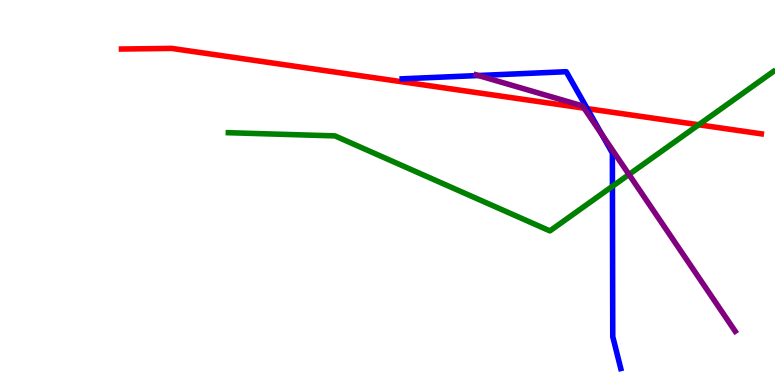[{'lines': ['blue', 'red'], 'intersections': [{'x': 7.58, 'y': 7.18}]}, {'lines': ['green', 'red'], 'intersections': [{'x': 9.02, 'y': 6.76}]}, {'lines': ['purple', 'red'], 'intersections': [{'x': 7.54, 'y': 7.19}]}, {'lines': ['blue', 'green'], 'intersections': [{'x': 7.9, 'y': 5.16}]}, {'lines': ['blue', 'purple'], 'intersections': [{'x': 6.17, 'y': 8.04}, {'x': 7.76, 'y': 6.51}]}, {'lines': ['green', 'purple'], 'intersections': [{'x': 8.12, 'y': 5.47}]}]